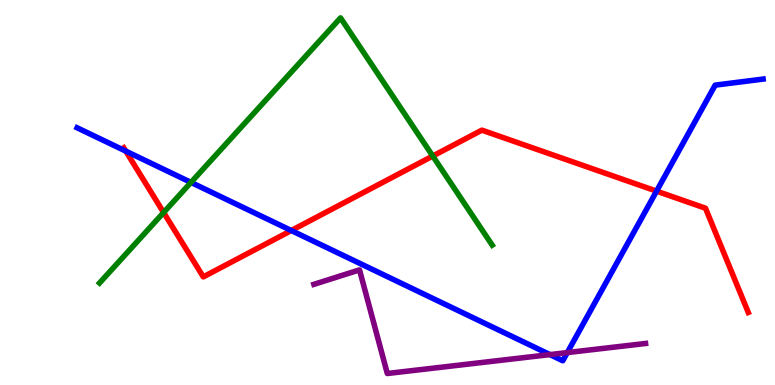[{'lines': ['blue', 'red'], 'intersections': [{'x': 1.62, 'y': 6.07}, {'x': 3.76, 'y': 4.01}, {'x': 8.47, 'y': 5.04}]}, {'lines': ['green', 'red'], 'intersections': [{'x': 2.11, 'y': 4.48}, {'x': 5.58, 'y': 5.95}]}, {'lines': ['purple', 'red'], 'intersections': []}, {'lines': ['blue', 'green'], 'intersections': [{'x': 2.46, 'y': 5.26}]}, {'lines': ['blue', 'purple'], 'intersections': [{'x': 7.1, 'y': 0.79}, {'x': 7.32, 'y': 0.842}]}, {'lines': ['green', 'purple'], 'intersections': []}]